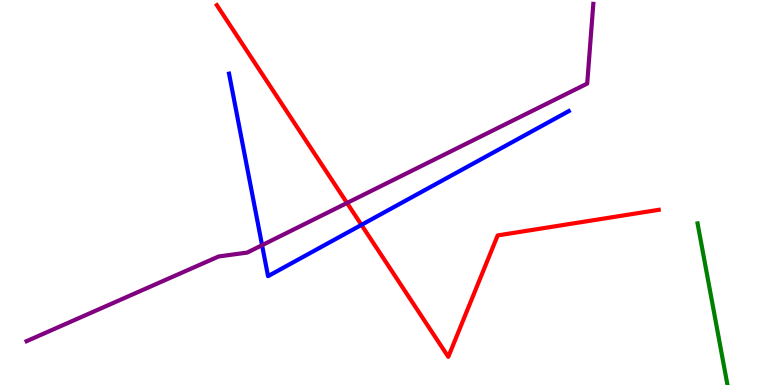[{'lines': ['blue', 'red'], 'intersections': [{'x': 4.66, 'y': 4.16}]}, {'lines': ['green', 'red'], 'intersections': []}, {'lines': ['purple', 'red'], 'intersections': [{'x': 4.48, 'y': 4.73}]}, {'lines': ['blue', 'green'], 'intersections': []}, {'lines': ['blue', 'purple'], 'intersections': [{'x': 3.38, 'y': 3.63}]}, {'lines': ['green', 'purple'], 'intersections': []}]